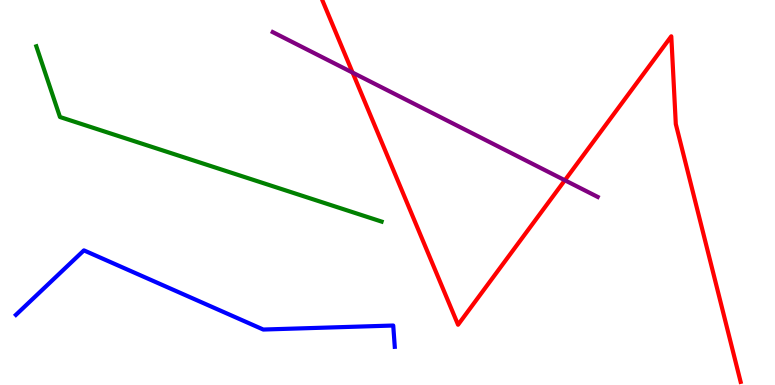[{'lines': ['blue', 'red'], 'intersections': []}, {'lines': ['green', 'red'], 'intersections': []}, {'lines': ['purple', 'red'], 'intersections': [{'x': 4.55, 'y': 8.11}, {'x': 7.29, 'y': 5.32}]}, {'lines': ['blue', 'green'], 'intersections': []}, {'lines': ['blue', 'purple'], 'intersections': []}, {'lines': ['green', 'purple'], 'intersections': []}]